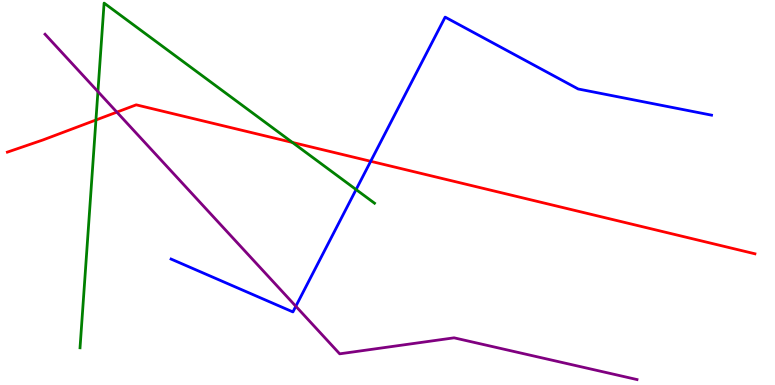[{'lines': ['blue', 'red'], 'intersections': [{'x': 4.78, 'y': 5.81}]}, {'lines': ['green', 'red'], 'intersections': [{'x': 1.24, 'y': 6.88}, {'x': 3.77, 'y': 6.3}]}, {'lines': ['purple', 'red'], 'intersections': [{'x': 1.51, 'y': 7.09}]}, {'lines': ['blue', 'green'], 'intersections': [{'x': 4.59, 'y': 5.08}]}, {'lines': ['blue', 'purple'], 'intersections': [{'x': 3.82, 'y': 2.05}]}, {'lines': ['green', 'purple'], 'intersections': [{'x': 1.26, 'y': 7.62}]}]